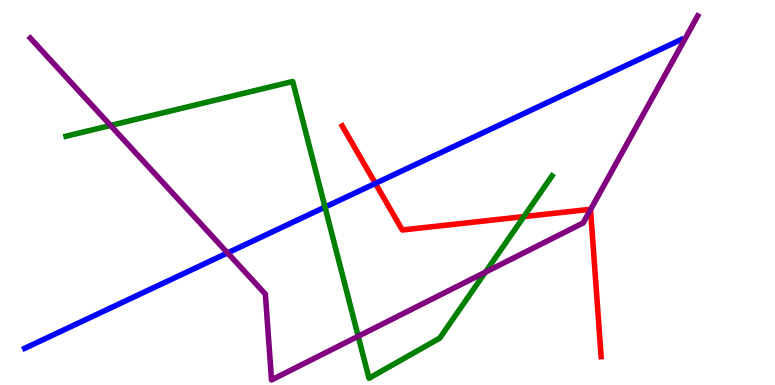[{'lines': ['blue', 'red'], 'intersections': [{'x': 4.84, 'y': 5.24}]}, {'lines': ['green', 'red'], 'intersections': [{'x': 6.76, 'y': 4.37}]}, {'lines': ['purple', 'red'], 'intersections': [{'x': 7.62, 'y': 4.55}]}, {'lines': ['blue', 'green'], 'intersections': [{'x': 4.19, 'y': 4.62}]}, {'lines': ['blue', 'purple'], 'intersections': [{'x': 2.94, 'y': 3.43}]}, {'lines': ['green', 'purple'], 'intersections': [{'x': 1.43, 'y': 6.74}, {'x': 4.62, 'y': 1.27}, {'x': 6.26, 'y': 2.93}]}]